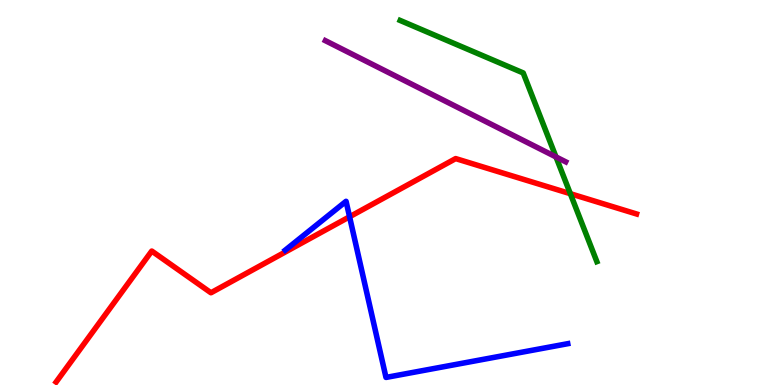[{'lines': ['blue', 'red'], 'intersections': [{'x': 4.51, 'y': 4.37}]}, {'lines': ['green', 'red'], 'intersections': [{'x': 7.36, 'y': 4.97}]}, {'lines': ['purple', 'red'], 'intersections': []}, {'lines': ['blue', 'green'], 'intersections': []}, {'lines': ['blue', 'purple'], 'intersections': []}, {'lines': ['green', 'purple'], 'intersections': [{'x': 7.17, 'y': 5.92}]}]